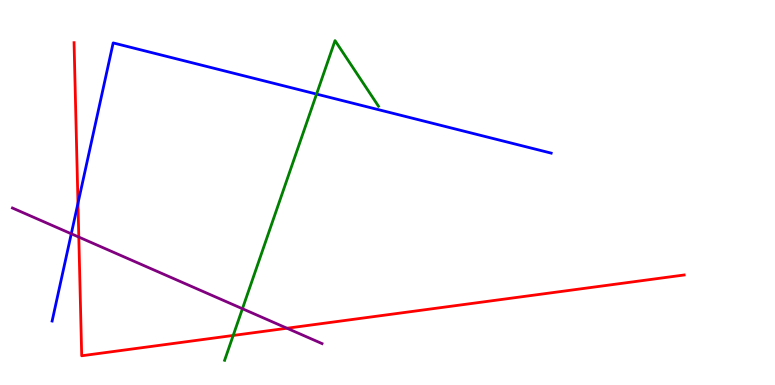[{'lines': ['blue', 'red'], 'intersections': [{'x': 1.01, 'y': 4.72}]}, {'lines': ['green', 'red'], 'intersections': [{'x': 3.01, 'y': 1.29}]}, {'lines': ['purple', 'red'], 'intersections': [{'x': 1.02, 'y': 3.84}, {'x': 3.7, 'y': 1.47}]}, {'lines': ['blue', 'green'], 'intersections': [{'x': 4.08, 'y': 7.56}]}, {'lines': ['blue', 'purple'], 'intersections': [{'x': 0.92, 'y': 3.93}]}, {'lines': ['green', 'purple'], 'intersections': [{'x': 3.13, 'y': 1.98}]}]